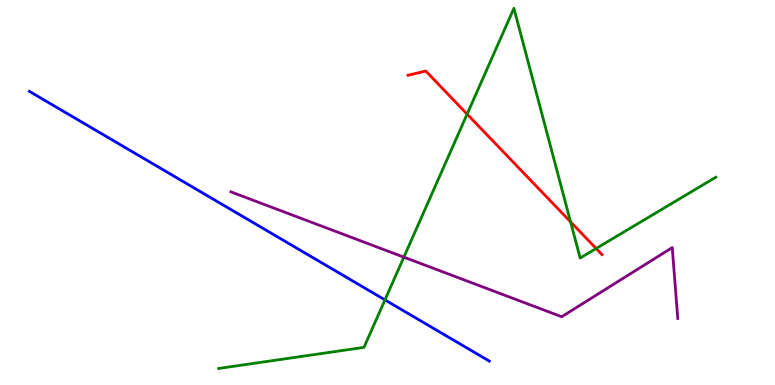[{'lines': ['blue', 'red'], 'intersections': []}, {'lines': ['green', 'red'], 'intersections': [{'x': 6.03, 'y': 7.04}, {'x': 7.36, 'y': 4.24}, {'x': 7.69, 'y': 3.55}]}, {'lines': ['purple', 'red'], 'intersections': []}, {'lines': ['blue', 'green'], 'intersections': [{'x': 4.97, 'y': 2.21}]}, {'lines': ['blue', 'purple'], 'intersections': []}, {'lines': ['green', 'purple'], 'intersections': [{'x': 5.21, 'y': 3.32}]}]